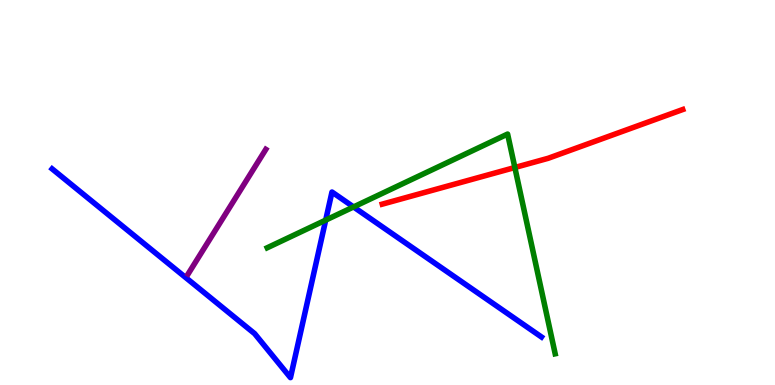[{'lines': ['blue', 'red'], 'intersections': []}, {'lines': ['green', 'red'], 'intersections': [{'x': 6.64, 'y': 5.65}]}, {'lines': ['purple', 'red'], 'intersections': []}, {'lines': ['blue', 'green'], 'intersections': [{'x': 4.2, 'y': 4.28}, {'x': 4.56, 'y': 4.62}]}, {'lines': ['blue', 'purple'], 'intersections': []}, {'lines': ['green', 'purple'], 'intersections': []}]